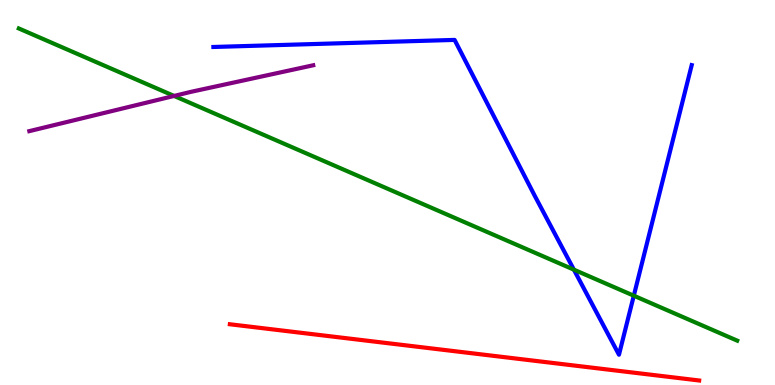[{'lines': ['blue', 'red'], 'intersections': []}, {'lines': ['green', 'red'], 'intersections': []}, {'lines': ['purple', 'red'], 'intersections': []}, {'lines': ['blue', 'green'], 'intersections': [{'x': 7.41, 'y': 3.0}, {'x': 8.18, 'y': 2.32}]}, {'lines': ['blue', 'purple'], 'intersections': []}, {'lines': ['green', 'purple'], 'intersections': [{'x': 2.25, 'y': 7.51}]}]